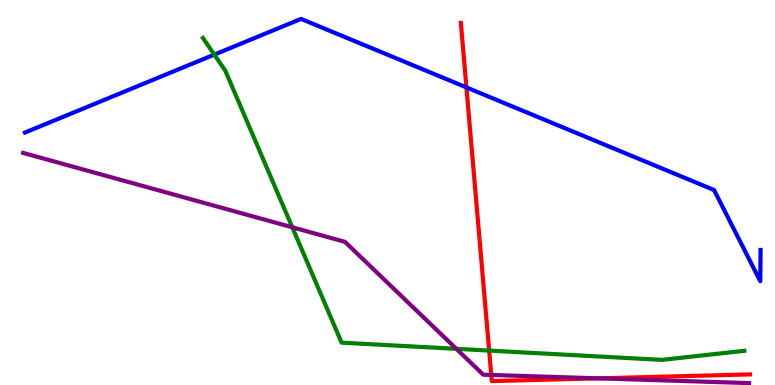[{'lines': ['blue', 'red'], 'intersections': [{'x': 6.02, 'y': 7.73}]}, {'lines': ['green', 'red'], 'intersections': [{'x': 6.31, 'y': 0.894}]}, {'lines': ['purple', 'red'], 'intersections': [{'x': 6.34, 'y': 0.261}, {'x': 7.72, 'y': 0.173}]}, {'lines': ['blue', 'green'], 'intersections': [{'x': 2.77, 'y': 8.58}]}, {'lines': ['blue', 'purple'], 'intersections': []}, {'lines': ['green', 'purple'], 'intersections': [{'x': 3.77, 'y': 4.1}, {'x': 5.89, 'y': 0.94}]}]